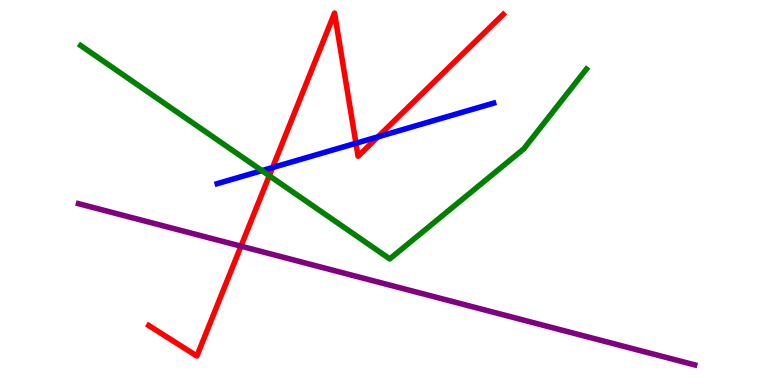[{'lines': ['blue', 'red'], 'intersections': [{'x': 3.52, 'y': 5.65}, {'x': 4.59, 'y': 6.28}, {'x': 4.88, 'y': 6.45}]}, {'lines': ['green', 'red'], 'intersections': [{'x': 3.47, 'y': 5.44}]}, {'lines': ['purple', 'red'], 'intersections': [{'x': 3.11, 'y': 3.61}]}, {'lines': ['blue', 'green'], 'intersections': [{'x': 3.38, 'y': 5.57}]}, {'lines': ['blue', 'purple'], 'intersections': []}, {'lines': ['green', 'purple'], 'intersections': []}]